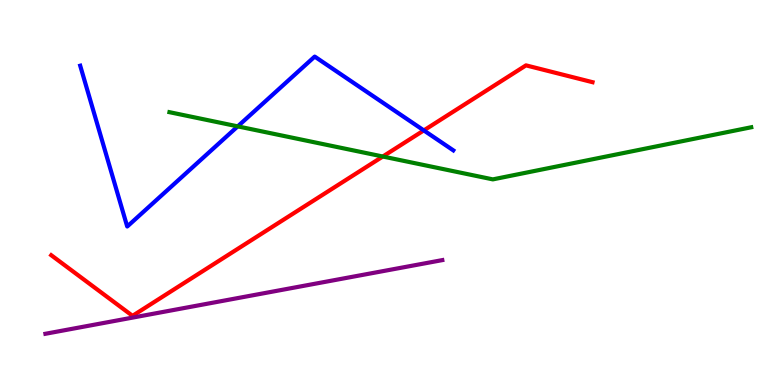[{'lines': ['blue', 'red'], 'intersections': [{'x': 5.47, 'y': 6.61}]}, {'lines': ['green', 'red'], 'intersections': [{'x': 4.94, 'y': 5.93}]}, {'lines': ['purple', 'red'], 'intersections': []}, {'lines': ['blue', 'green'], 'intersections': [{'x': 3.07, 'y': 6.72}]}, {'lines': ['blue', 'purple'], 'intersections': []}, {'lines': ['green', 'purple'], 'intersections': []}]